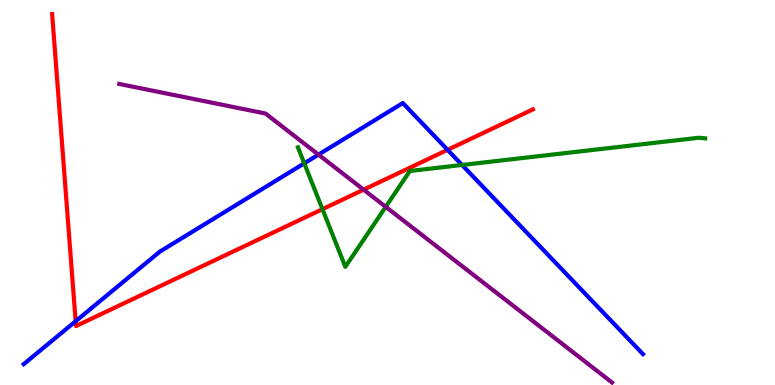[{'lines': ['blue', 'red'], 'intersections': [{'x': 0.976, 'y': 1.66}, {'x': 5.78, 'y': 6.11}]}, {'lines': ['green', 'red'], 'intersections': [{'x': 4.16, 'y': 4.57}]}, {'lines': ['purple', 'red'], 'intersections': [{'x': 4.69, 'y': 5.07}]}, {'lines': ['blue', 'green'], 'intersections': [{'x': 3.93, 'y': 5.76}, {'x': 5.96, 'y': 5.71}]}, {'lines': ['blue', 'purple'], 'intersections': [{'x': 4.11, 'y': 5.98}]}, {'lines': ['green', 'purple'], 'intersections': [{'x': 4.98, 'y': 4.63}]}]